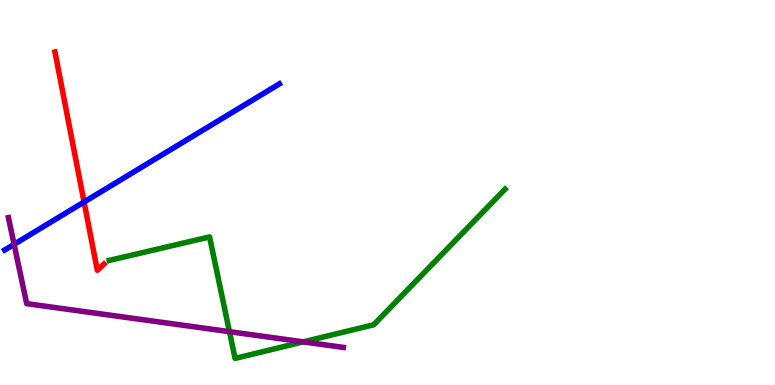[{'lines': ['blue', 'red'], 'intersections': [{'x': 1.08, 'y': 4.75}]}, {'lines': ['green', 'red'], 'intersections': []}, {'lines': ['purple', 'red'], 'intersections': []}, {'lines': ['blue', 'green'], 'intersections': []}, {'lines': ['blue', 'purple'], 'intersections': [{'x': 0.182, 'y': 3.65}]}, {'lines': ['green', 'purple'], 'intersections': [{'x': 2.96, 'y': 1.39}, {'x': 3.91, 'y': 1.12}]}]